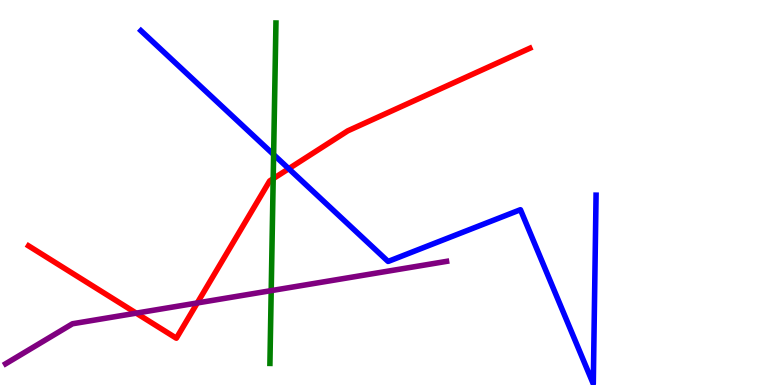[{'lines': ['blue', 'red'], 'intersections': [{'x': 3.73, 'y': 5.62}]}, {'lines': ['green', 'red'], 'intersections': [{'x': 3.53, 'y': 5.36}]}, {'lines': ['purple', 'red'], 'intersections': [{'x': 1.76, 'y': 1.87}, {'x': 2.55, 'y': 2.13}]}, {'lines': ['blue', 'green'], 'intersections': [{'x': 3.53, 'y': 5.99}]}, {'lines': ['blue', 'purple'], 'intersections': []}, {'lines': ['green', 'purple'], 'intersections': [{'x': 3.5, 'y': 2.45}]}]